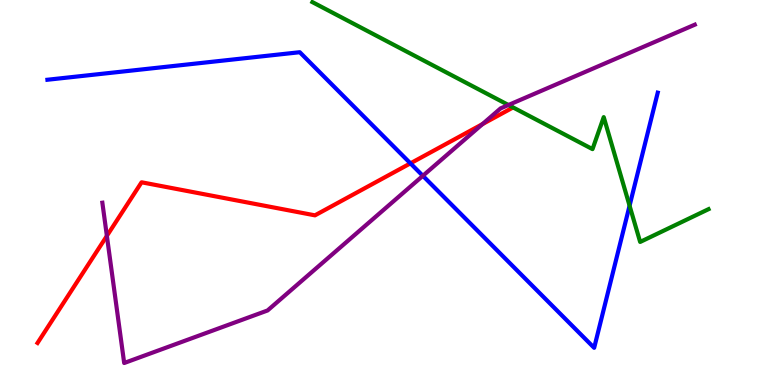[{'lines': ['blue', 'red'], 'intersections': [{'x': 5.3, 'y': 5.76}]}, {'lines': ['green', 'red'], 'intersections': []}, {'lines': ['purple', 'red'], 'intersections': [{'x': 1.38, 'y': 3.87}, {'x': 6.23, 'y': 6.78}]}, {'lines': ['blue', 'green'], 'intersections': [{'x': 8.12, 'y': 4.66}]}, {'lines': ['blue', 'purple'], 'intersections': [{'x': 5.46, 'y': 5.43}]}, {'lines': ['green', 'purple'], 'intersections': [{'x': 6.56, 'y': 7.27}]}]